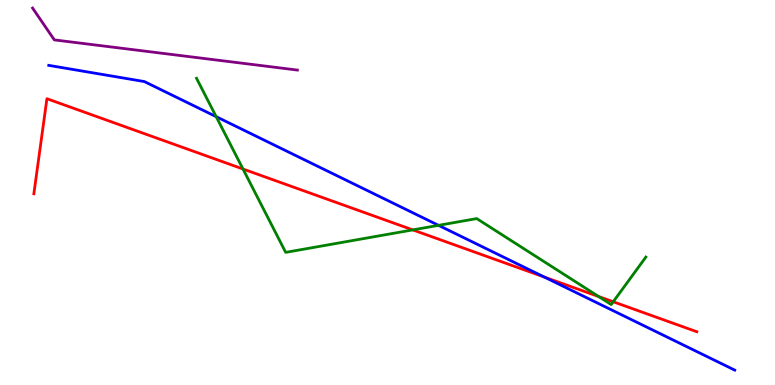[{'lines': ['blue', 'red'], 'intersections': [{'x': 7.02, 'y': 2.8}]}, {'lines': ['green', 'red'], 'intersections': [{'x': 3.14, 'y': 5.61}, {'x': 5.33, 'y': 4.03}, {'x': 7.73, 'y': 2.3}, {'x': 7.91, 'y': 2.16}]}, {'lines': ['purple', 'red'], 'intersections': []}, {'lines': ['blue', 'green'], 'intersections': [{'x': 2.79, 'y': 6.97}, {'x': 5.66, 'y': 4.15}]}, {'lines': ['blue', 'purple'], 'intersections': []}, {'lines': ['green', 'purple'], 'intersections': []}]